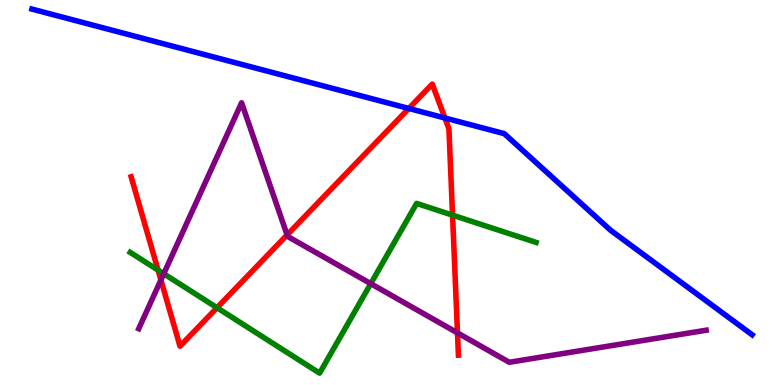[{'lines': ['blue', 'red'], 'intersections': [{'x': 5.27, 'y': 7.18}, {'x': 5.74, 'y': 6.94}]}, {'lines': ['green', 'red'], 'intersections': [{'x': 2.04, 'y': 2.98}, {'x': 2.8, 'y': 2.01}, {'x': 5.84, 'y': 4.41}]}, {'lines': ['purple', 'red'], 'intersections': [{'x': 2.08, 'y': 2.73}, {'x': 3.7, 'y': 3.9}, {'x': 5.9, 'y': 1.35}]}, {'lines': ['blue', 'green'], 'intersections': []}, {'lines': ['blue', 'purple'], 'intersections': []}, {'lines': ['green', 'purple'], 'intersections': [{'x': 2.11, 'y': 2.89}, {'x': 4.78, 'y': 2.63}]}]